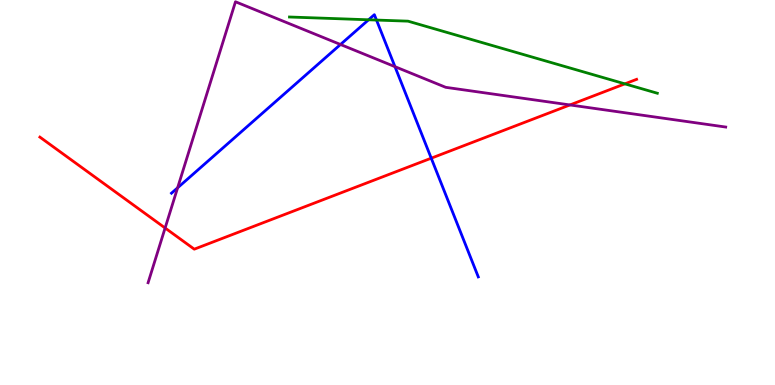[{'lines': ['blue', 'red'], 'intersections': [{'x': 5.56, 'y': 5.89}]}, {'lines': ['green', 'red'], 'intersections': [{'x': 8.06, 'y': 7.82}]}, {'lines': ['purple', 'red'], 'intersections': [{'x': 2.13, 'y': 4.08}, {'x': 7.35, 'y': 7.27}]}, {'lines': ['blue', 'green'], 'intersections': [{'x': 4.76, 'y': 9.49}, {'x': 4.86, 'y': 9.48}]}, {'lines': ['blue', 'purple'], 'intersections': [{'x': 2.29, 'y': 5.12}, {'x': 4.39, 'y': 8.84}, {'x': 5.1, 'y': 8.27}]}, {'lines': ['green', 'purple'], 'intersections': []}]